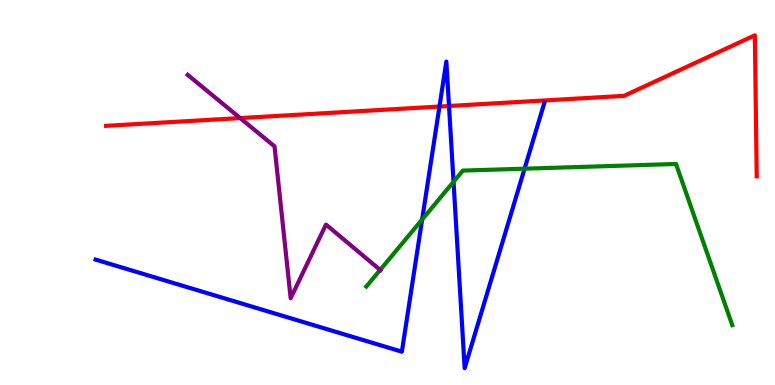[{'lines': ['blue', 'red'], 'intersections': [{'x': 5.67, 'y': 7.23}, {'x': 5.79, 'y': 7.25}]}, {'lines': ['green', 'red'], 'intersections': []}, {'lines': ['purple', 'red'], 'intersections': [{'x': 3.1, 'y': 6.93}]}, {'lines': ['blue', 'green'], 'intersections': [{'x': 5.45, 'y': 4.3}, {'x': 5.85, 'y': 5.28}, {'x': 6.77, 'y': 5.62}]}, {'lines': ['blue', 'purple'], 'intersections': []}, {'lines': ['green', 'purple'], 'intersections': [{'x': 4.91, 'y': 2.99}]}]